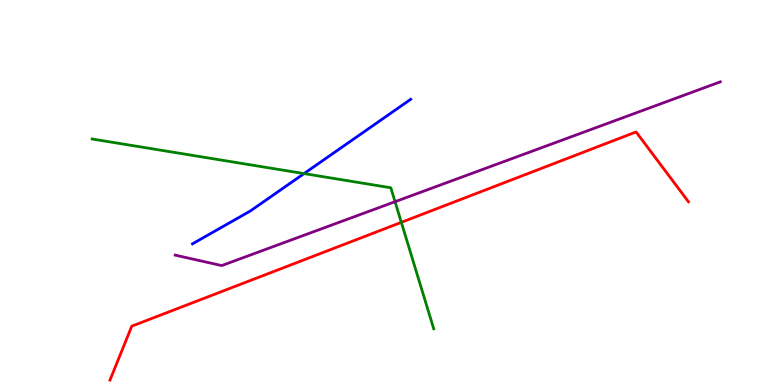[{'lines': ['blue', 'red'], 'intersections': []}, {'lines': ['green', 'red'], 'intersections': [{'x': 5.18, 'y': 4.22}]}, {'lines': ['purple', 'red'], 'intersections': []}, {'lines': ['blue', 'green'], 'intersections': [{'x': 3.92, 'y': 5.49}]}, {'lines': ['blue', 'purple'], 'intersections': []}, {'lines': ['green', 'purple'], 'intersections': [{'x': 5.1, 'y': 4.76}]}]